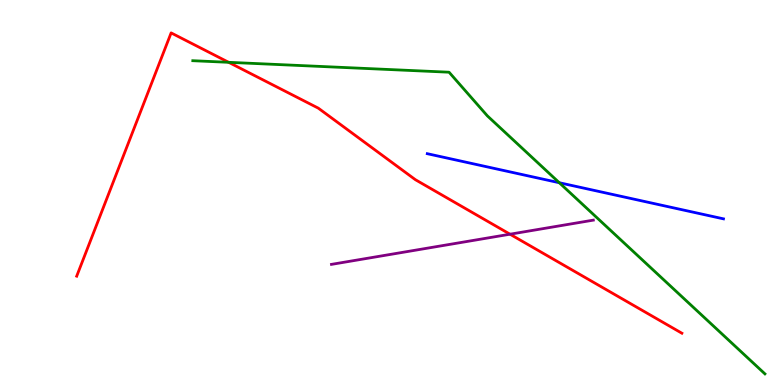[{'lines': ['blue', 'red'], 'intersections': []}, {'lines': ['green', 'red'], 'intersections': [{'x': 2.95, 'y': 8.38}]}, {'lines': ['purple', 'red'], 'intersections': [{'x': 6.58, 'y': 3.92}]}, {'lines': ['blue', 'green'], 'intersections': [{'x': 7.22, 'y': 5.25}]}, {'lines': ['blue', 'purple'], 'intersections': []}, {'lines': ['green', 'purple'], 'intersections': []}]